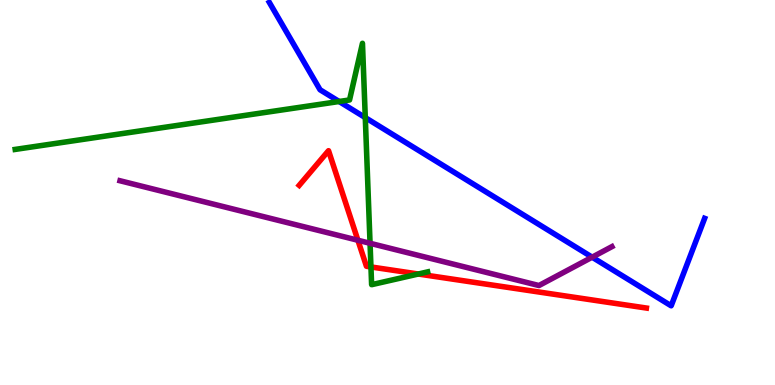[{'lines': ['blue', 'red'], 'intersections': []}, {'lines': ['green', 'red'], 'intersections': [{'x': 4.79, 'y': 3.07}, {'x': 5.4, 'y': 2.88}]}, {'lines': ['purple', 'red'], 'intersections': [{'x': 4.62, 'y': 3.76}]}, {'lines': ['blue', 'green'], 'intersections': [{'x': 4.38, 'y': 7.36}, {'x': 4.71, 'y': 6.95}]}, {'lines': ['blue', 'purple'], 'intersections': [{'x': 7.64, 'y': 3.32}]}, {'lines': ['green', 'purple'], 'intersections': [{'x': 4.77, 'y': 3.68}]}]